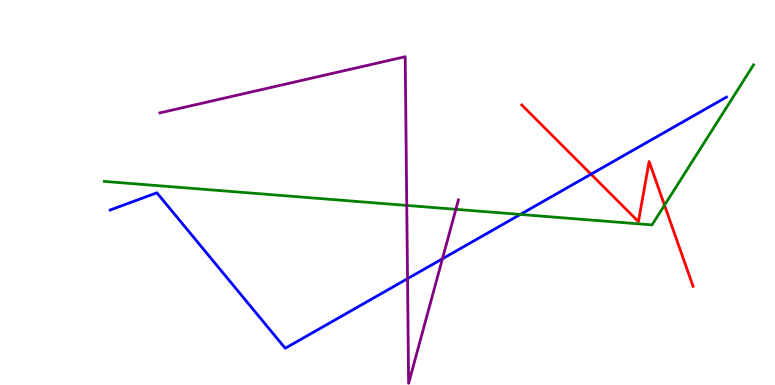[{'lines': ['blue', 'red'], 'intersections': [{'x': 7.63, 'y': 5.48}]}, {'lines': ['green', 'red'], 'intersections': [{'x': 8.57, 'y': 4.67}]}, {'lines': ['purple', 'red'], 'intersections': []}, {'lines': ['blue', 'green'], 'intersections': [{'x': 6.71, 'y': 4.43}]}, {'lines': ['blue', 'purple'], 'intersections': [{'x': 5.26, 'y': 2.76}, {'x': 5.71, 'y': 3.28}]}, {'lines': ['green', 'purple'], 'intersections': [{'x': 5.25, 'y': 4.66}, {'x': 5.88, 'y': 4.56}]}]